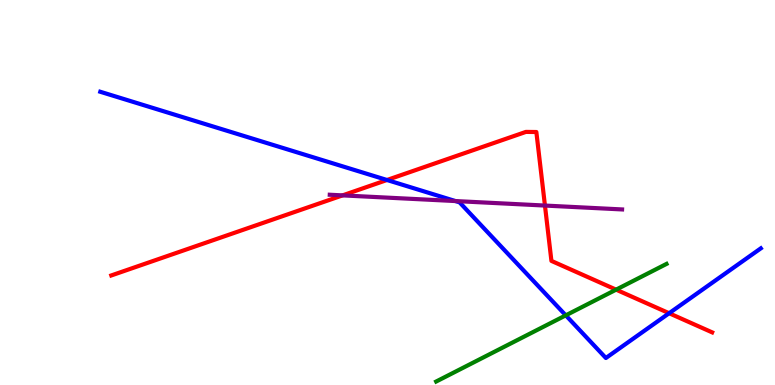[{'lines': ['blue', 'red'], 'intersections': [{'x': 4.99, 'y': 5.32}, {'x': 8.63, 'y': 1.86}]}, {'lines': ['green', 'red'], 'intersections': [{'x': 7.95, 'y': 2.48}]}, {'lines': ['purple', 'red'], 'intersections': [{'x': 4.42, 'y': 4.93}, {'x': 7.03, 'y': 4.66}]}, {'lines': ['blue', 'green'], 'intersections': [{'x': 7.3, 'y': 1.81}]}, {'lines': ['blue', 'purple'], 'intersections': [{'x': 5.88, 'y': 4.78}]}, {'lines': ['green', 'purple'], 'intersections': []}]